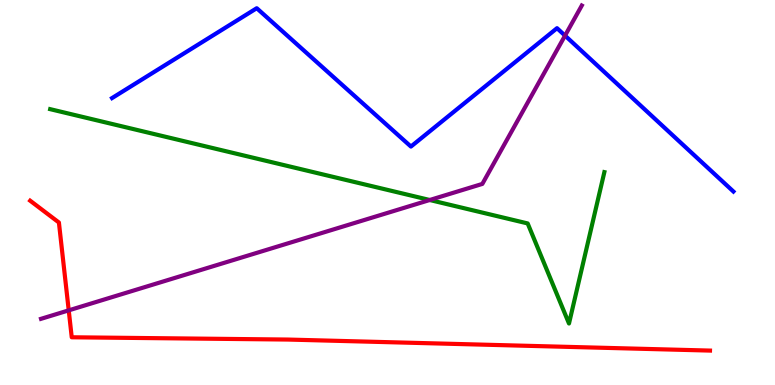[{'lines': ['blue', 'red'], 'intersections': []}, {'lines': ['green', 'red'], 'intersections': []}, {'lines': ['purple', 'red'], 'intersections': [{'x': 0.887, 'y': 1.94}]}, {'lines': ['blue', 'green'], 'intersections': []}, {'lines': ['blue', 'purple'], 'intersections': [{'x': 7.29, 'y': 9.08}]}, {'lines': ['green', 'purple'], 'intersections': [{'x': 5.54, 'y': 4.81}]}]